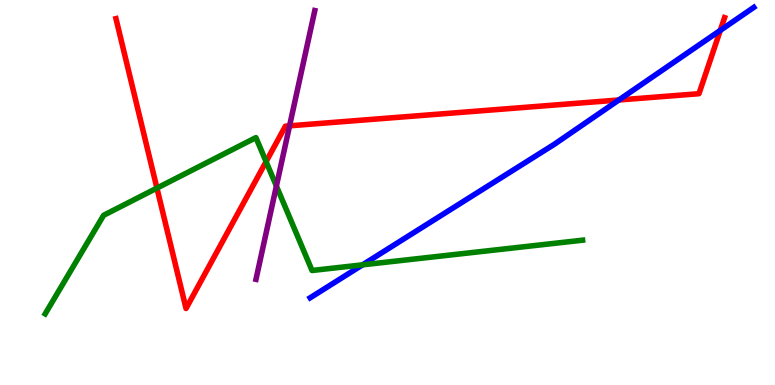[{'lines': ['blue', 'red'], 'intersections': [{'x': 7.99, 'y': 7.4}, {'x': 9.29, 'y': 9.21}]}, {'lines': ['green', 'red'], 'intersections': [{'x': 2.02, 'y': 5.11}, {'x': 3.43, 'y': 5.8}]}, {'lines': ['purple', 'red'], 'intersections': [{'x': 3.74, 'y': 6.73}]}, {'lines': ['blue', 'green'], 'intersections': [{'x': 4.68, 'y': 3.12}]}, {'lines': ['blue', 'purple'], 'intersections': []}, {'lines': ['green', 'purple'], 'intersections': [{'x': 3.57, 'y': 5.17}]}]